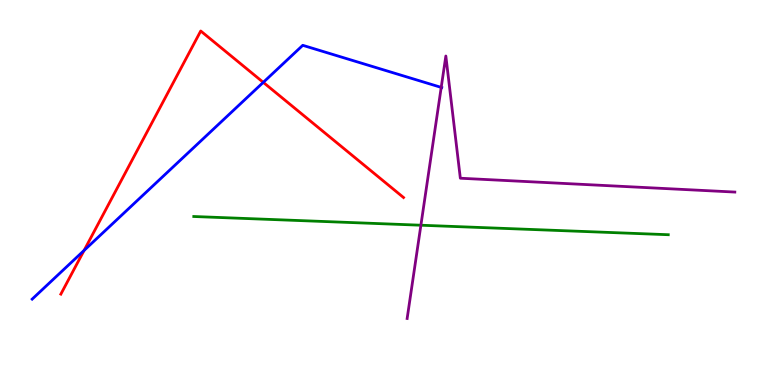[{'lines': ['blue', 'red'], 'intersections': [{'x': 1.08, 'y': 3.5}, {'x': 3.4, 'y': 7.86}]}, {'lines': ['green', 'red'], 'intersections': []}, {'lines': ['purple', 'red'], 'intersections': []}, {'lines': ['blue', 'green'], 'intersections': []}, {'lines': ['blue', 'purple'], 'intersections': [{'x': 5.69, 'y': 7.73}]}, {'lines': ['green', 'purple'], 'intersections': [{'x': 5.43, 'y': 4.15}]}]